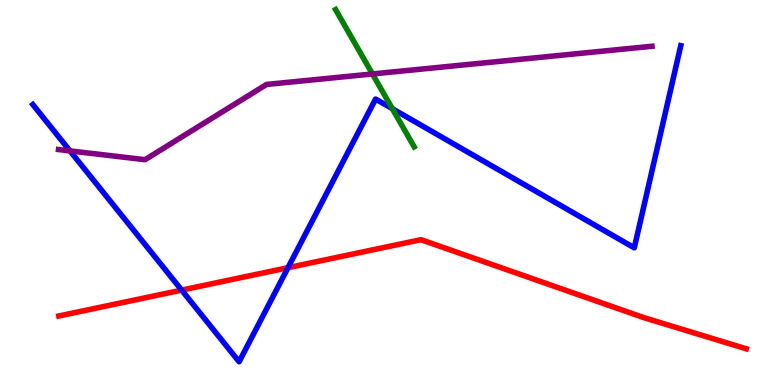[{'lines': ['blue', 'red'], 'intersections': [{'x': 2.34, 'y': 2.46}, {'x': 3.72, 'y': 3.05}]}, {'lines': ['green', 'red'], 'intersections': []}, {'lines': ['purple', 'red'], 'intersections': []}, {'lines': ['blue', 'green'], 'intersections': [{'x': 5.06, 'y': 7.18}]}, {'lines': ['blue', 'purple'], 'intersections': [{'x': 0.903, 'y': 6.08}]}, {'lines': ['green', 'purple'], 'intersections': [{'x': 4.81, 'y': 8.08}]}]